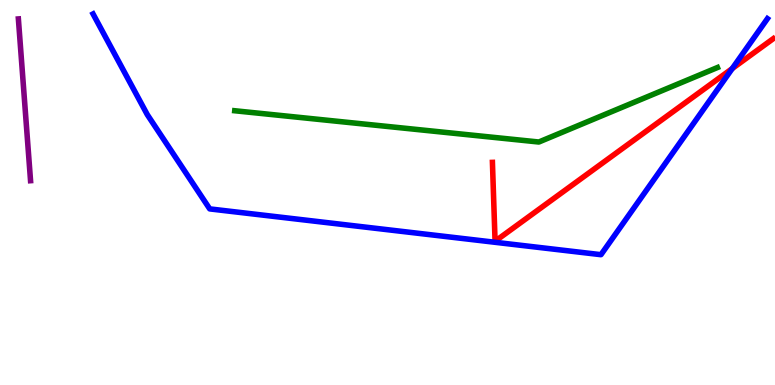[{'lines': ['blue', 'red'], 'intersections': [{'x': 9.45, 'y': 8.22}]}, {'lines': ['green', 'red'], 'intersections': []}, {'lines': ['purple', 'red'], 'intersections': []}, {'lines': ['blue', 'green'], 'intersections': []}, {'lines': ['blue', 'purple'], 'intersections': []}, {'lines': ['green', 'purple'], 'intersections': []}]